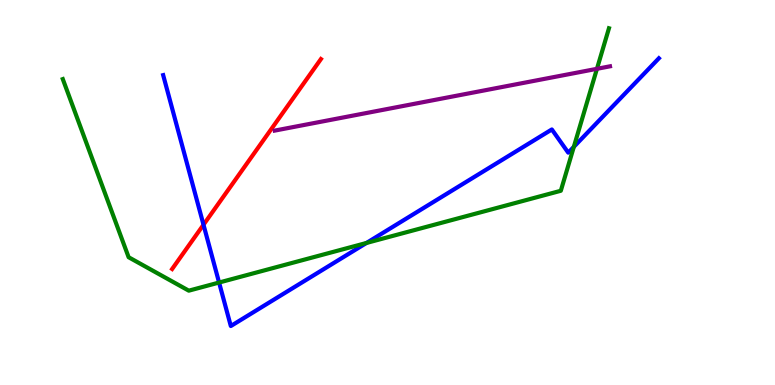[{'lines': ['blue', 'red'], 'intersections': [{'x': 2.63, 'y': 4.16}]}, {'lines': ['green', 'red'], 'intersections': []}, {'lines': ['purple', 'red'], 'intersections': []}, {'lines': ['blue', 'green'], 'intersections': [{'x': 2.83, 'y': 2.66}, {'x': 4.73, 'y': 3.69}, {'x': 7.4, 'y': 6.19}]}, {'lines': ['blue', 'purple'], 'intersections': []}, {'lines': ['green', 'purple'], 'intersections': [{'x': 7.7, 'y': 8.21}]}]